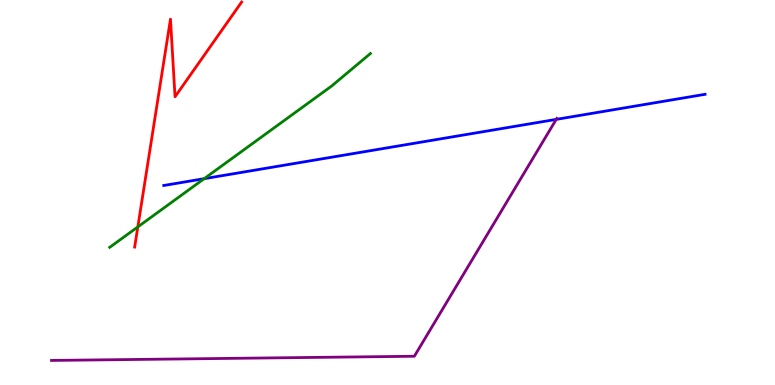[{'lines': ['blue', 'red'], 'intersections': []}, {'lines': ['green', 'red'], 'intersections': [{'x': 1.78, 'y': 4.11}]}, {'lines': ['purple', 'red'], 'intersections': []}, {'lines': ['blue', 'green'], 'intersections': [{'x': 2.63, 'y': 5.36}]}, {'lines': ['blue', 'purple'], 'intersections': [{'x': 7.18, 'y': 6.9}]}, {'lines': ['green', 'purple'], 'intersections': []}]